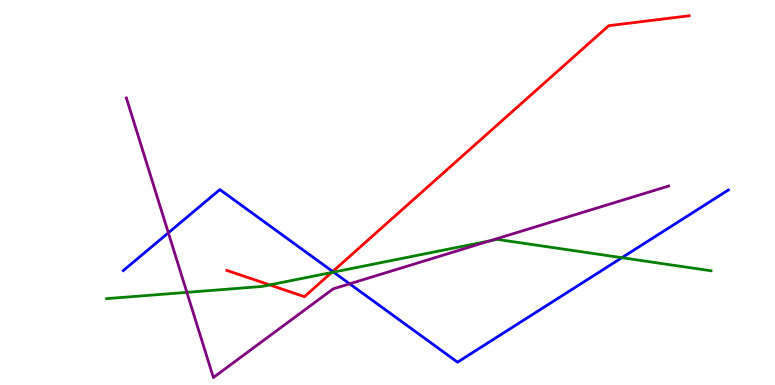[{'lines': ['blue', 'red'], 'intersections': [{'x': 4.29, 'y': 2.95}]}, {'lines': ['green', 'red'], 'intersections': [{'x': 3.48, 'y': 2.6}, {'x': 4.28, 'y': 2.92}]}, {'lines': ['purple', 'red'], 'intersections': []}, {'lines': ['blue', 'green'], 'intersections': [{'x': 4.3, 'y': 2.93}, {'x': 8.02, 'y': 3.31}]}, {'lines': ['blue', 'purple'], 'intersections': [{'x': 2.17, 'y': 3.95}, {'x': 4.51, 'y': 2.63}]}, {'lines': ['green', 'purple'], 'intersections': [{'x': 2.41, 'y': 2.41}, {'x': 6.32, 'y': 3.74}]}]